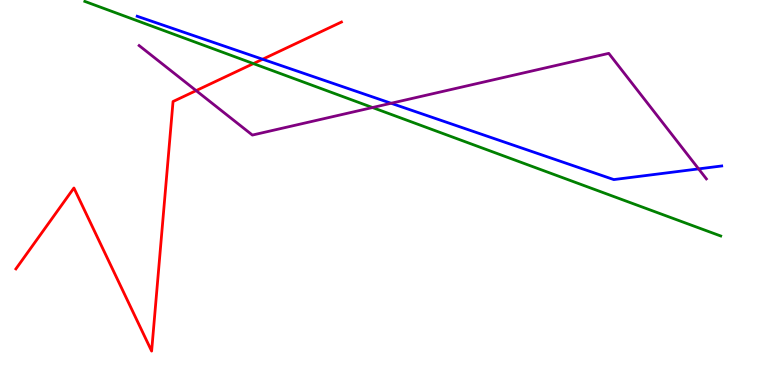[{'lines': ['blue', 'red'], 'intersections': [{'x': 3.39, 'y': 8.46}]}, {'lines': ['green', 'red'], 'intersections': [{'x': 3.27, 'y': 8.35}]}, {'lines': ['purple', 'red'], 'intersections': [{'x': 2.53, 'y': 7.65}]}, {'lines': ['blue', 'green'], 'intersections': []}, {'lines': ['blue', 'purple'], 'intersections': [{'x': 5.05, 'y': 7.32}, {'x': 9.01, 'y': 5.61}]}, {'lines': ['green', 'purple'], 'intersections': [{'x': 4.81, 'y': 7.21}]}]